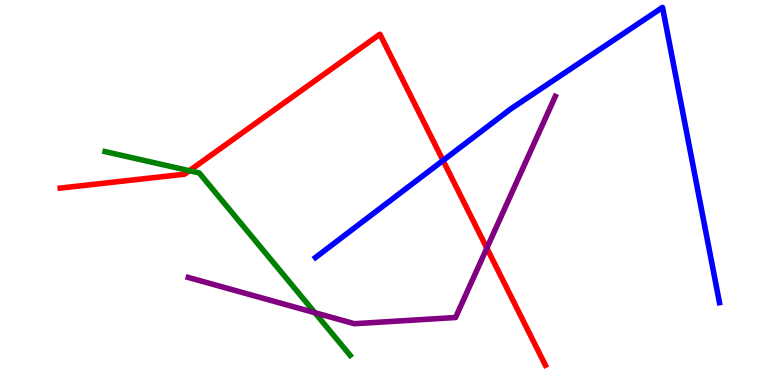[{'lines': ['blue', 'red'], 'intersections': [{'x': 5.72, 'y': 5.83}]}, {'lines': ['green', 'red'], 'intersections': [{'x': 2.44, 'y': 5.57}]}, {'lines': ['purple', 'red'], 'intersections': [{'x': 6.28, 'y': 3.56}]}, {'lines': ['blue', 'green'], 'intersections': []}, {'lines': ['blue', 'purple'], 'intersections': []}, {'lines': ['green', 'purple'], 'intersections': [{'x': 4.06, 'y': 1.88}]}]